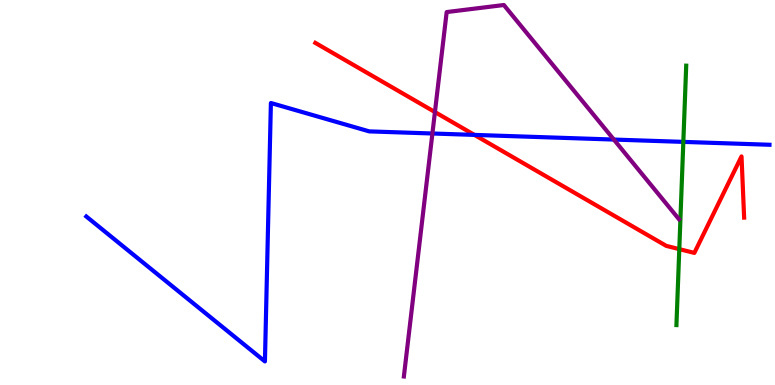[{'lines': ['blue', 'red'], 'intersections': [{'x': 6.12, 'y': 6.5}]}, {'lines': ['green', 'red'], 'intersections': [{'x': 8.77, 'y': 3.53}]}, {'lines': ['purple', 'red'], 'intersections': [{'x': 5.61, 'y': 7.09}]}, {'lines': ['blue', 'green'], 'intersections': [{'x': 8.82, 'y': 6.31}]}, {'lines': ['blue', 'purple'], 'intersections': [{'x': 5.58, 'y': 6.53}, {'x': 7.92, 'y': 6.38}]}, {'lines': ['green', 'purple'], 'intersections': []}]